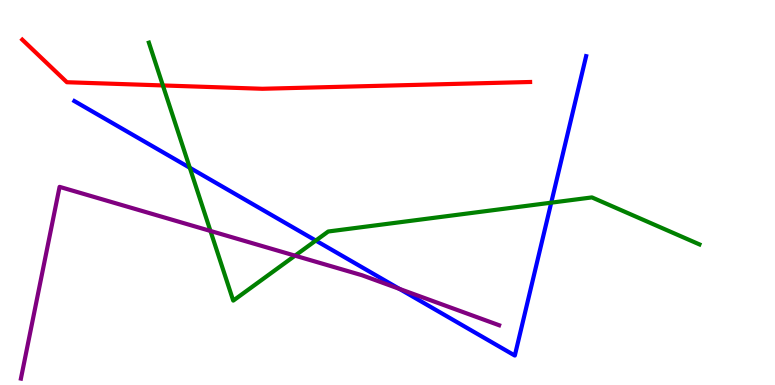[{'lines': ['blue', 'red'], 'intersections': []}, {'lines': ['green', 'red'], 'intersections': [{'x': 2.1, 'y': 7.78}]}, {'lines': ['purple', 'red'], 'intersections': []}, {'lines': ['blue', 'green'], 'intersections': [{'x': 2.45, 'y': 5.64}, {'x': 4.07, 'y': 3.75}, {'x': 7.11, 'y': 4.74}]}, {'lines': ['blue', 'purple'], 'intersections': [{'x': 5.15, 'y': 2.5}]}, {'lines': ['green', 'purple'], 'intersections': [{'x': 2.72, 'y': 4.0}, {'x': 3.81, 'y': 3.36}]}]